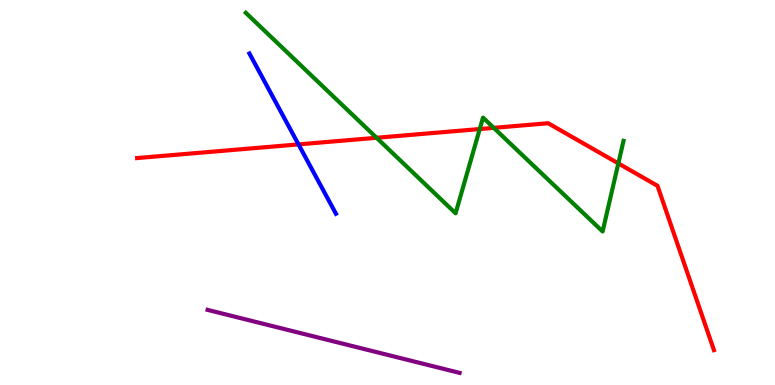[{'lines': ['blue', 'red'], 'intersections': [{'x': 3.85, 'y': 6.25}]}, {'lines': ['green', 'red'], 'intersections': [{'x': 4.86, 'y': 6.42}, {'x': 6.19, 'y': 6.65}, {'x': 6.37, 'y': 6.68}, {'x': 7.98, 'y': 5.76}]}, {'lines': ['purple', 'red'], 'intersections': []}, {'lines': ['blue', 'green'], 'intersections': []}, {'lines': ['blue', 'purple'], 'intersections': []}, {'lines': ['green', 'purple'], 'intersections': []}]